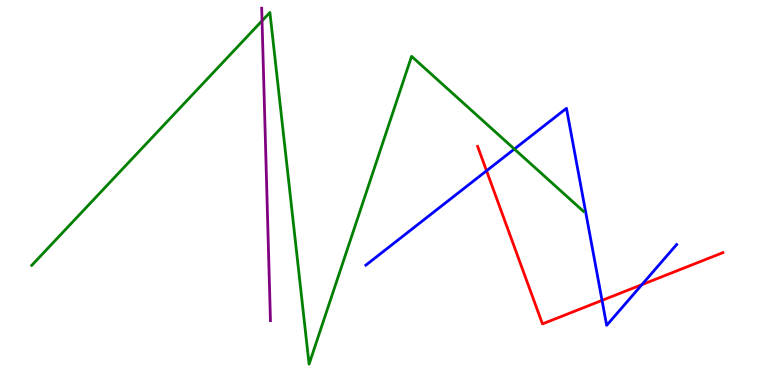[{'lines': ['blue', 'red'], 'intersections': [{'x': 6.28, 'y': 5.56}, {'x': 7.77, 'y': 2.2}, {'x': 8.28, 'y': 2.61}]}, {'lines': ['green', 'red'], 'intersections': []}, {'lines': ['purple', 'red'], 'intersections': []}, {'lines': ['blue', 'green'], 'intersections': [{'x': 6.64, 'y': 6.13}]}, {'lines': ['blue', 'purple'], 'intersections': []}, {'lines': ['green', 'purple'], 'intersections': [{'x': 3.38, 'y': 9.46}]}]